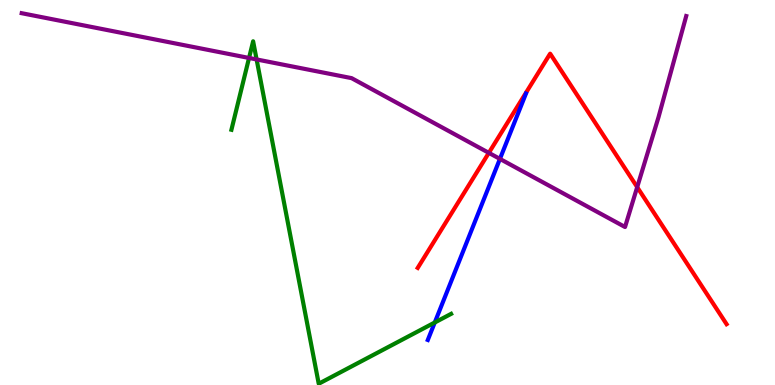[{'lines': ['blue', 'red'], 'intersections': []}, {'lines': ['green', 'red'], 'intersections': []}, {'lines': ['purple', 'red'], 'intersections': [{'x': 6.31, 'y': 6.03}, {'x': 8.22, 'y': 5.14}]}, {'lines': ['blue', 'green'], 'intersections': [{'x': 5.61, 'y': 1.62}]}, {'lines': ['blue', 'purple'], 'intersections': [{'x': 6.45, 'y': 5.87}]}, {'lines': ['green', 'purple'], 'intersections': [{'x': 3.21, 'y': 8.49}, {'x': 3.31, 'y': 8.46}]}]